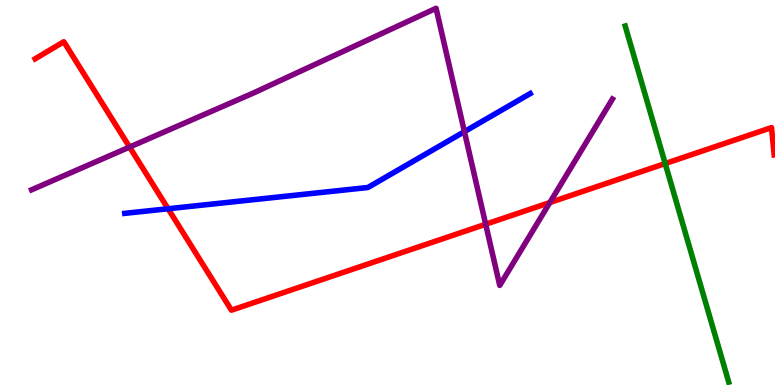[{'lines': ['blue', 'red'], 'intersections': [{'x': 2.17, 'y': 4.58}]}, {'lines': ['green', 'red'], 'intersections': [{'x': 8.58, 'y': 5.75}]}, {'lines': ['purple', 'red'], 'intersections': [{'x': 1.67, 'y': 6.18}, {'x': 6.27, 'y': 4.18}, {'x': 7.09, 'y': 4.74}]}, {'lines': ['blue', 'green'], 'intersections': []}, {'lines': ['blue', 'purple'], 'intersections': [{'x': 5.99, 'y': 6.58}]}, {'lines': ['green', 'purple'], 'intersections': []}]